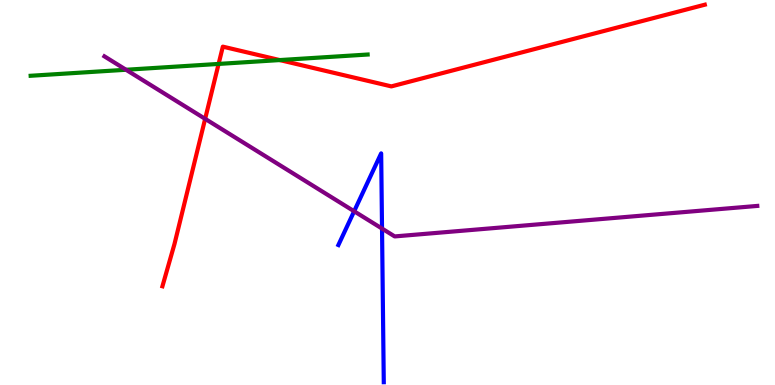[{'lines': ['blue', 'red'], 'intersections': []}, {'lines': ['green', 'red'], 'intersections': [{'x': 2.82, 'y': 8.34}, {'x': 3.61, 'y': 8.44}]}, {'lines': ['purple', 'red'], 'intersections': [{'x': 2.65, 'y': 6.91}]}, {'lines': ['blue', 'green'], 'intersections': []}, {'lines': ['blue', 'purple'], 'intersections': [{'x': 4.57, 'y': 4.51}, {'x': 4.93, 'y': 4.06}]}, {'lines': ['green', 'purple'], 'intersections': [{'x': 1.63, 'y': 8.19}]}]